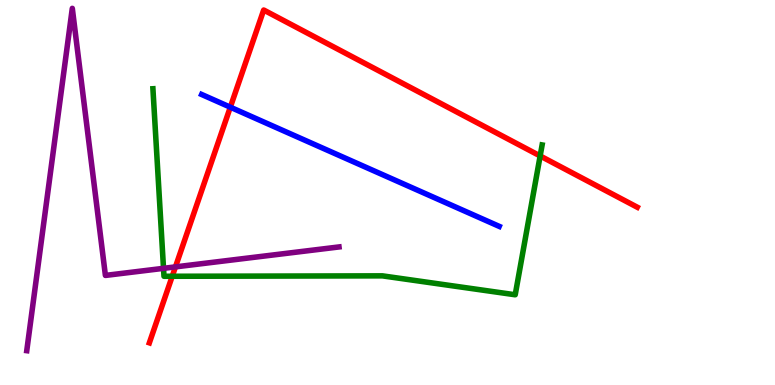[{'lines': ['blue', 'red'], 'intersections': [{'x': 2.97, 'y': 7.22}]}, {'lines': ['green', 'red'], 'intersections': [{'x': 2.22, 'y': 2.82}, {'x': 6.97, 'y': 5.95}]}, {'lines': ['purple', 'red'], 'intersections': [{'x': 2.26, 'y': 3.07}]}, {'lines': ['blue', 'green'], 'intersections': []}, {'lines': ['blue', 'purple'], 'intersections': []}, {'lines': ['green', 'purple'], 'intersections': [{'x': 2.11, 'y': 3.03}]}]